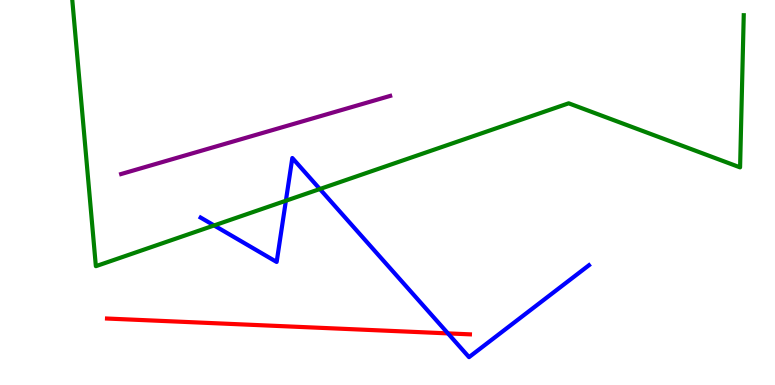[{'lines': ['blue', 'red'], 'intersections': [{'x': 5.78, 'y': 1.34}]}, {'lines': ['green', 'red'], 'intersections': []}, {'lines': ['purple', 'red'], 'intersections': []}, {'lines': ['blue', 'green'], 'intersections': [{'x': 2.76, 'y': 4.14}, {'x': 3.69, 'y': 4.79}, {'x': 4.13, 'y': 5.09}]}, {'lines': ['blue', 'purple'], 'intersections': []}, {'lines': ['green', 'purple'], 'intersections': []}]